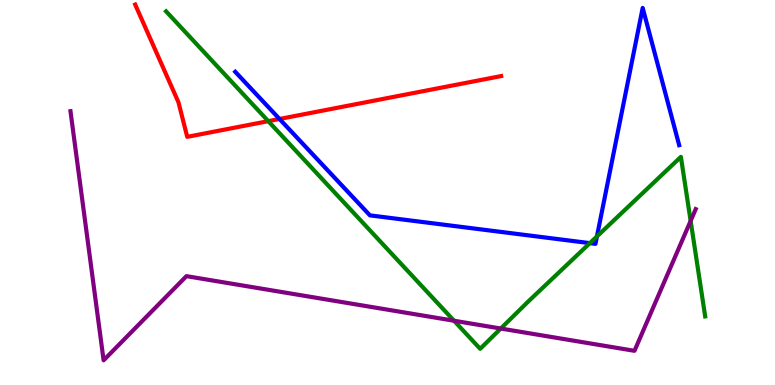[{'lines': ['blue', 'red'], 'intersections': [{'x': 3.61, 'y': 6.91}]}, {'lines': ['green', 'red'], 'intersections': [{'x': 3.46, 'y': 6.85}]}, {'lines': ['purple', 'red'], 'intersections': []}, {'lines': ['blue', 'green'], 'intersections': [{'x': 7.61, 'y': 3.68}, {'x': 7.7, 'y': 3.86}]}, {'lines': ['blue', 'purple'], 'intersections': []}, {'lines': ['green', 'purple'], 'intersections': [{'x': 5.86, 'y': 1.67}, {'x': 6.46, 'y': 1.47}, {'x': 8.91, 'y': 4.26}]}]